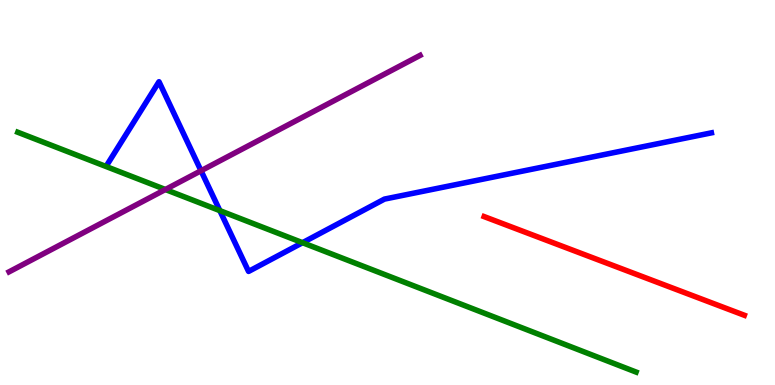[{'lines': ['blue', 'red'], 'intersections': []}, {'lines': ['green', 'red'], 'intersections': []}, {'lines': ['purple', 'red'], 'intersections': []}, {'lines': ['blue', 'green'], 'intersections': [{'x': 2.84, 'y': 4.53}, {'x': 3.9, 'y': 3.7}]}, {'lines': ['blue', 'purple'], 'intersections': [{'x': 2.59, 'y': 5.57}]}, {'lines': ['green', 'purple'], 'intersections': [{'x': 2.13, 'y': 5.08}]}]